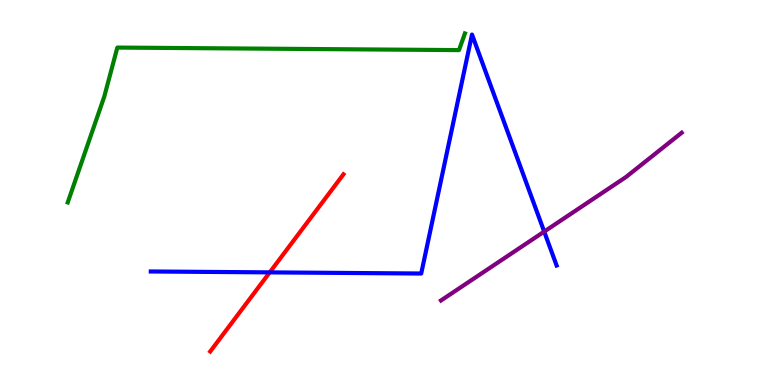[{'lines': ['blue', 'red'], 'intersections': [{'x': 3.48, 'y': 2.93}]}, {'lines': ['green', 'red'], 'intersections': []}, {'lines': ['purple', 'red'], 'intersections': []}, {'lines': ['blue', 'green'], 'intersections': []}, {'lines': ['blue', 'purple'], 'intersections': [{'x': 7.02, 'y': 3.98}]}, {'lines': ['green', 'purple'], 'intersections': []}]